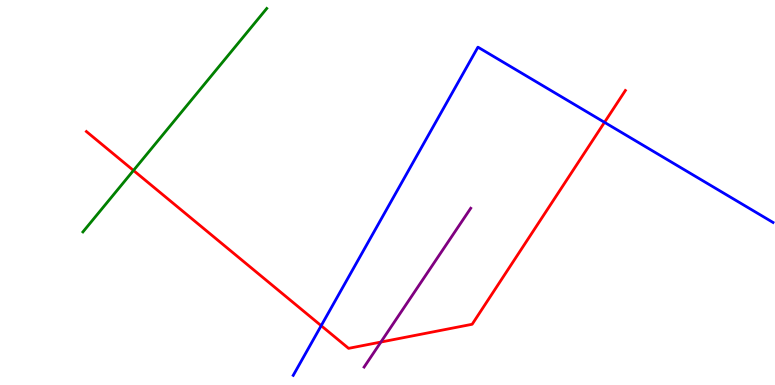[{'lines': ['blue', 'red'], 'intersections': [{'x': 4.14, 'y': 1.54}, {'x': 7.8, 'y': 6.82}]}, {'lines': ['green', 'red'], 'intersections': [{'x': 1.72, 'y': 5.57}]}, {'lines': ['purple', 'red'], 'intersections': [{'x': 4.91, 'y': 1.12}]}, {'lines': ['blue', 'green'], 'intersections': []}, {'lines': ['blue', 'purple'], 'intersections': []}, {'lines': ['green', 'purple'], 'intersections': []}]